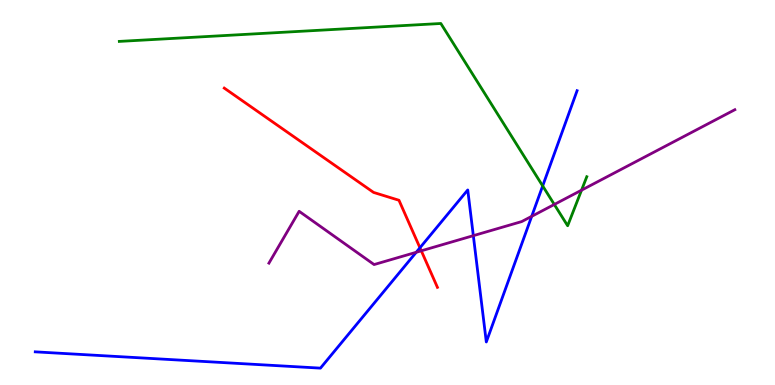[{'lines': ['blue', 'red'], 'intersections': [{'x': 5.42, 'y': 3.56}]}, {'lines': ['green', 'red'], 'intersections': []}, {'lines': ['purple', 'red'], 'intersections': [{'x': 5.44, 'y': 3.49}]}, {'lines': ['blue', 'green'], 'intersections': [{'x': 7.0, 'y': 5.17}]}, {'lines': ['blue', 'purple'], 'intersections': [{'x': 5.37, 'y': 3.45}, {'x': 6.11, 'y': 3.88}, {'x': 6.86, 'y': 4.38}]}, {'lines': ['green', 'purple'], 'intersections': [{'x': 7.15, 'y': 4.69}, {'x': 7.5, 'y': 5.06}]}]